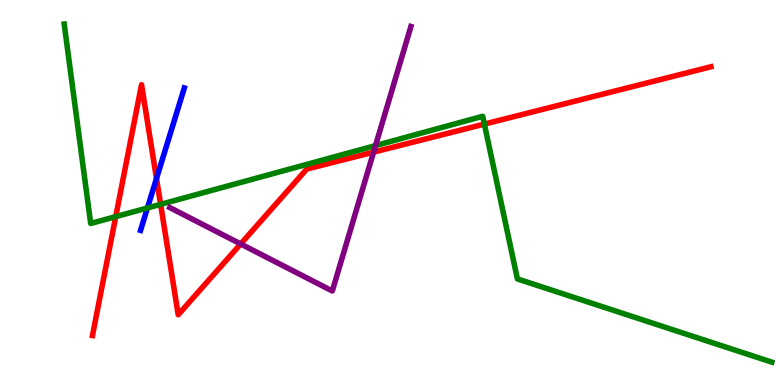[{'lines': ['blue', 'red'], 'intersections': [{'x': 2.02, 'y': 5.36}]}, {'lines': ['green', 'red'], 'intersections': [{'x': 1.49, 'y': 4.37}, {'x': 2.07, 'y': 4.69}, {'x': 6.25, 'y': 6.78}]}, {'lines': ['purple', 'red'], 'intersections': [{'x': 3.11, 'y': 3.66}, {'x': 4.82, 'y': 6.05}]}, {'lines': ['blue', 'green'], 'intersections': [{'x': 1.9, 'y': 4.6}]}, {'lines': ['blue', 'purple'], 'intersections': []}, {'lines': ['green', 'purple'], 'intersections': [{'x': 4.85, 'y': 6.22}]}]